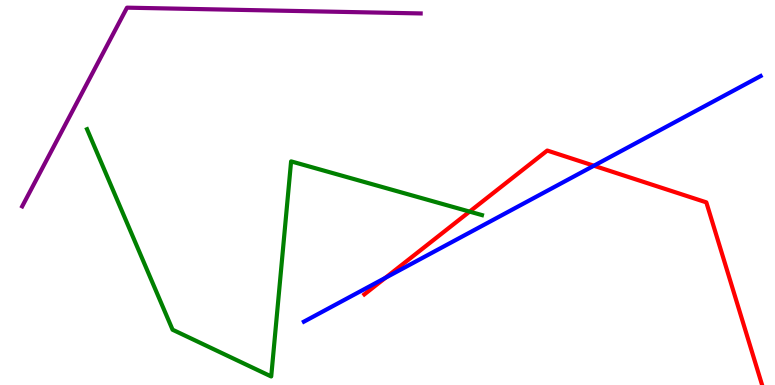[{'lines': ['blue', 'red'], 'intersections': [{'x': 4.97, 'y': 2.78}, {'x': 7.66, 'y': 5.7}]}, {'lines': ['green', 'red'], 'intersections': [{'x': 6.06, 'y': 4.5}]}, {'lines': ['purple', 'red'], 'intersections': []}, {'lines': ['blue', 'green'], 'intersections': []}, {'lines': ['blue', 'purple'], 'intersections': []}, {'lines': ['green', 'purple'], 'intersections': []}]